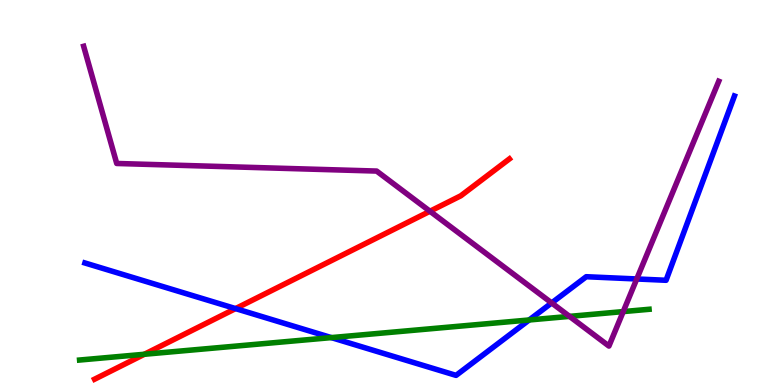[{'lines': ['blue', 'red'], 'intersections': [{'x': 3.04, 'y': 1.98}]}, {'lines': ['green', 'red'], 'intersections': [{'x': 1.86, 'y': 0.798}]}, {'lines': ['purple', 'red'], 'intersections': [{'x': 5.55, 'y': 4.51}]}, {'lines': ['blue', 'green'], 'intersections': [{'x': 4.28, 'y': 1.23}, {'x': 6.83, 'y': 1.69}]}, {'lines': ['blue', 'purple'], 'intersections': [{'x': 7.12, 'y': 2.13}, {'x': 8.22, 'y': 2.75}]}, {'lines': ['green', 'purple'], 'intersections': [{'x': 7.35, 'y': 1.78}, {'x': 8.04, 'y': 1.91}]}]